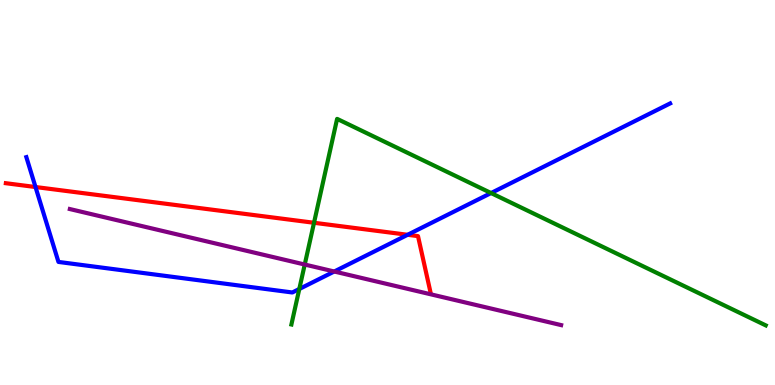[{'lines': ['blue', 'red'], 'intersections': [{'x': 0.458, 'y': 5.14}, {'x': 5.26, 'y': 3.9}]}, {'lines': ['green', 'red'], 'intersections': [{'x': 4.05, 'y': 4.21}]}, {'lines': ['purple', 'red'], 'intersections': []}, {'lines': ['blue', 'green'], 'intersections': [{'x': 3.86, 'y': 2.49}, {'x': 6.34, 'y': 4.99}]}, {'lines': ['blue', 'purple'], 'intersections': [{'x': 4.31, 'y': 2.95}]}, {'lines': ['green', 'purple'], 'intersections': [{'x': 3.93, 'y': 3.13}]}]